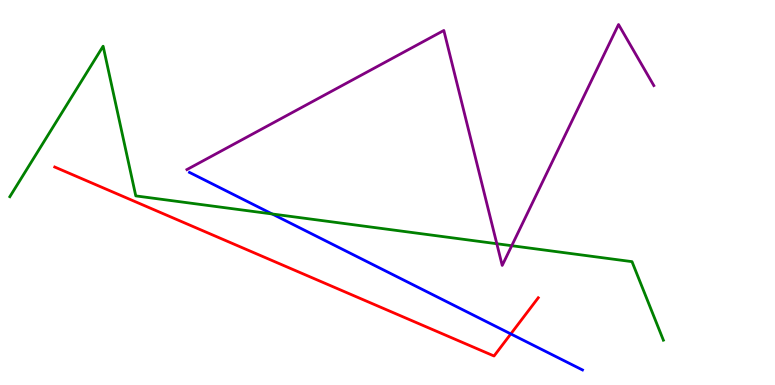[{'lines': ['blue', 'red'], 'intersections': [{'x': 6.59, 'y': 1.33}]}, {'lines': ['green', 'red'], 'intersections': []}, {'lines': ['purple', 'red'], 'intersections': []}, {'lines': ['blue', 'green'], 'intersections': [{'x': 3.51, 'y': 4.44}]}, {'lines': ['blue', 'purple'], 'intersections': []}, {'lines': ['green', 'purple'], 'intersections': [{'x': 6.41, 'y': 3.67}, {'x': 6.6, 'y': 3.62}]}]